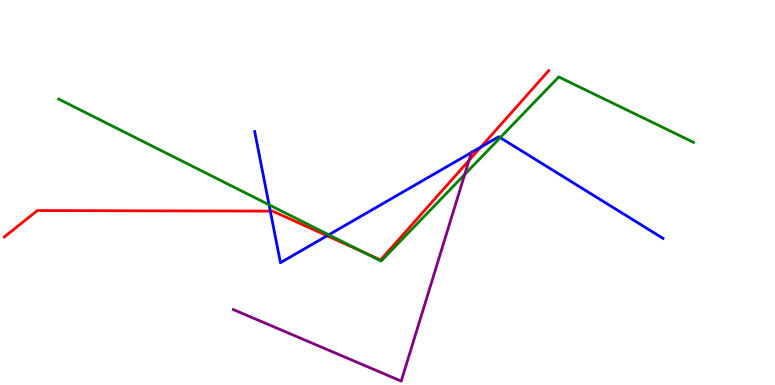[{'lines': ['blue', 'red'], 'intersections': [{'x': 3.49, 'y': 4.52}, {'x': 4.22, 'y': 3.88}, {'x': 6.2, 'y': 6.18}]}, {'lines': ['green', 'red'], 'intersections': [{'x': 4.68, 'y': 3.46}]}, {'lines': ['purple', 'red'], 'intersections': [{'x': 6.05, 'y': 5.83}]}, {'lines': ['blue', 'green'], 'intersections': [{'x': 3.47, 'y': 4.68}, {'x': 4.24, 'y': 3.9}, {'x': 6.45, 'y': 6.42}]}, {'lines': ['blue', 'purple'], 'intersections': [{'x': 6.08, 'y': 6.04}]}, {'lines': ['green', 'purple'], 'intersections': [{'x': 6.0, 'y': 5.47}]}]